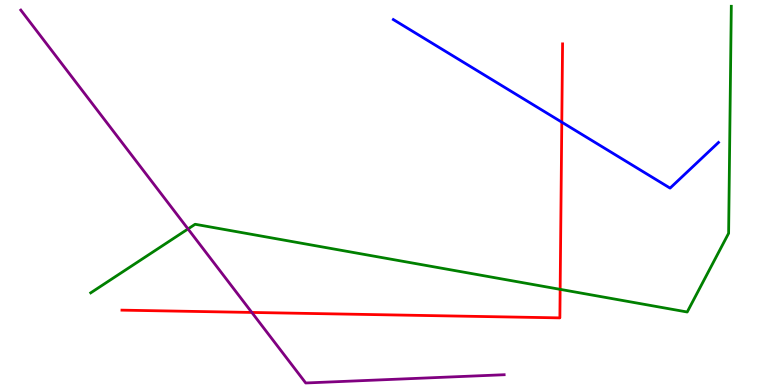[{'lines': ['blue', 'red'], 'intersections': [{'x': 7.25, 'y': 6.83}]}, {'lines': ['green', 'red'], 'intersections': [{'x': 7.23, 'y': 2.48}]}, {'lines': ['purple', 'red'], 'intersections': [{'x': 3.25, 'y': 1.88}]}, {'lines': ['blue', 'green'], 'intersections': []}, {'lines': ['blue', 'purple'], 'intersections': []}, {'lines': ['green', 'purple'], 'intersections': [{'x': 2.43, 'y': 4.05}]}]